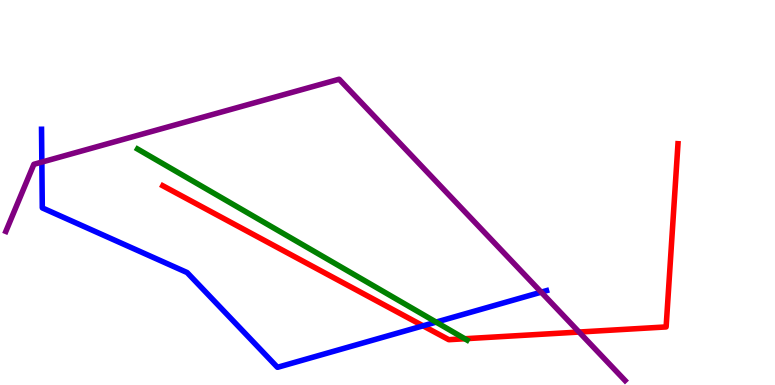[{'lines': ['blue', 'red'], 'intersections': [{'x': 5.46, 'y': 1.54}]}, {'lines': ['green', 'red'], 'intersections': [{'x': 6.0, 'y': 1.2}]}, {'lines': ['purple', 'red'], 'intersections': [{'x': 7.47, 'y': 1.38}]}, {'lines': ['blue', 'green'], 'intersections': [{'x': 5.63, 'y': 1.63}]}, {'lines': ['blue', 'purple'], 'intersections': [{'x': 0.54, 'y': 5.79}, {'x': 6.98, 'y': 2.41}]}, {'lines': ['green', 'purple'], 'intersections': []}]